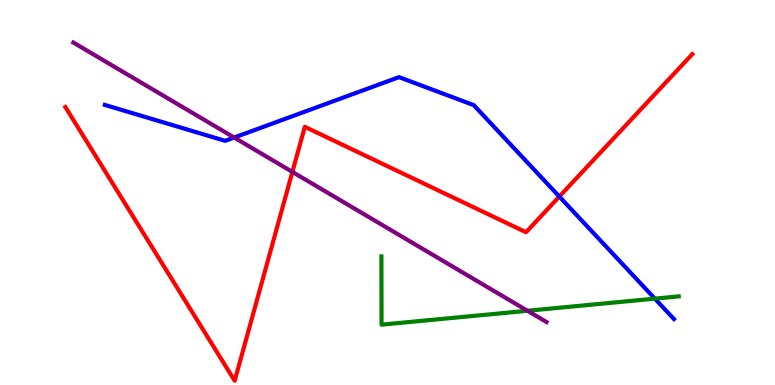[{'lines': ['blue', 'red'], 'intersections': [{'x': 7.22, 'y': 4.89}]}, {'lines': ['green', 'red'], 'intersections': []}, {'lines': ['purple', 'red'], 'intersections': [{'x': 3.77, 'y': 5.53}]}, {'lines': ['blue', 'green'], 'intersections': [{'x': 8.45, 'y': 2.24}]}, {'lines': ['blue', 'purple'], 'intersections': [{'x': 3.02, 'y': 6.43}]}, {'lines': ['green', 'purple'], 'intersections': [{'x': 6.81, 'y': 1.93}]}]